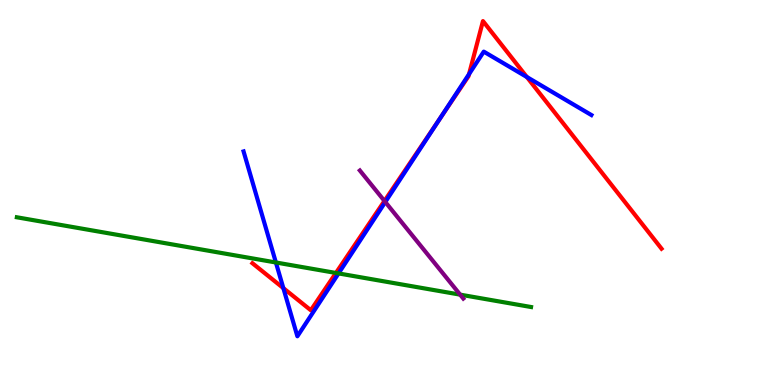[{'lines': ['blue', 'red'], 'intersections': [{'x': 3.66, 'y': 2.52}, {'x': 5.67, 'y': 6.91}, {'x': 6.05, 'y': 8.08}, {'x': 6.8, 'y': 8.0}]}, {'lines': ['green', 'red'], 'intersections': [{'x': 4.33, 'y': 2.91}]}, {'lines': ['purple', 'red'], 'intersections': [{'x': 4.96, 'y': 4.78}]}, {'lines': ['blue', 'green'], 'intersections': [{'x': 3.56, 'y': 3.18}, {'x': 4.37, 'y': 2.9}]}, {'lines': ['blue', 'purple'], 'intersections': [{'x': 4.97, 'y': 4.75}]}, {'lines': ['green', 'purple'], 'intersections': [{'x': 5.94, 'y': 2.35}]}]